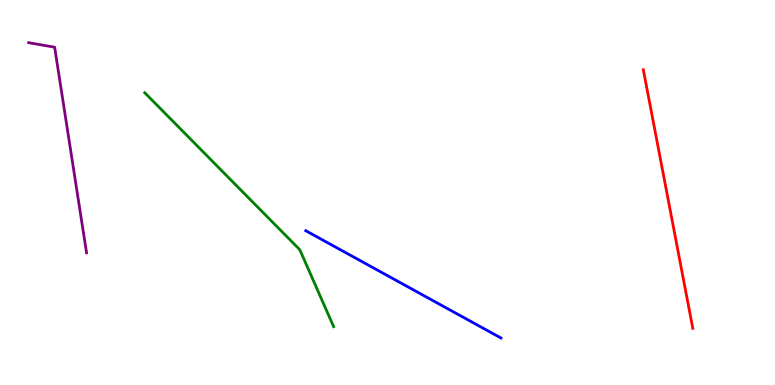[{'lines': ['blue', 'red'], 'intersections': []}, {'lines': ['green', 'red'], 'intersections': []}, {'lines': ['purple', 'red'], 'intersections': []}, {'lines': ['blue', 'green'], 'intersections': []}, {'lines': ['blue', 'purple'], 'intersections': []}, {'lines': ['green', 'purple'], 'intersections': []}]